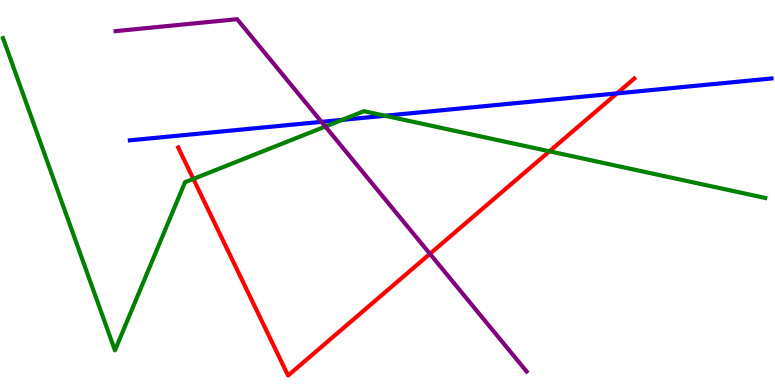[{'lines': ['blue', 'red'], 'intersections': [{'x': 7.96, 'y': 7.57}]}, {'lines': ['green', 'red'], 'intersections': [{'x': 2.49, 'y': 5.35}, {'x': 7.09, 'y': 6.07}]}, {'lines': ['purple', 'red'], 'intersections': [{'x': 5.55, 'y': 3.41}]}, {'lines': ['blue', 'green'], 'intersections': [{'x': 4.41, 'y': 6.89}, {'x': 4.97, 'y': 6.99}]}, {'lines': ['blue', 'purple'], 'intersections': [{'x': 4.15, 'y': 6.83}]}, {'lines': ['green', 'purple'], 'intersections': [{'x': 4.2, 'y': 6.71}]}]